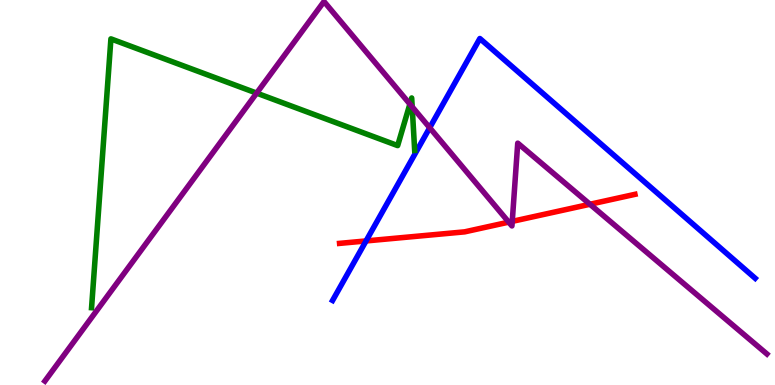[{'lines': ['blue', 'red'], 'intersections': [{'x': 4.72, 'y': 3.74}]}, {'lines': ['green', 'red'], 'intersections': []}, {'lines': ['purple', 'red'], 'intersections': [{'x': 6.56, 'y': 4.23}, {'x': 6.61, 'y': 4.25}, {'x': 7.61, 'y': 4.69}]}, {'lines': ['blue', 'green'], 'intersections': []}, {'lines': ['blue', 'purple'], 'intersections': [{'x': 5.54, 'y': 6.68}]}, {'lines': ['green', 'purple'], 'intersections': [{'x': 3.31, 'y': 7.58}, {'x': 5.29, 'y': 7.3}, {'x': 5.32, 'y': 7.23}]}]